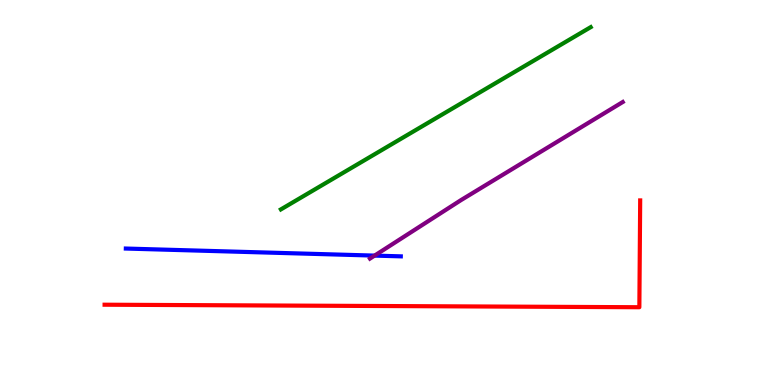[{'lines': ['blue', 'red'], 'intersections': []}, {'lines': ['green', 'red'], 'intersections': []}, {'lines': ['purple', 'red'], 'intersections': []}, {'lines': ['blue', 'green'], 'intersections': []}, {'lines': ['blue', 'purple'], 'intersections': [{'x': 4.83, 'y': 3.36}]}, {'lines': ['green', 'purple'], 'intersections': []}]